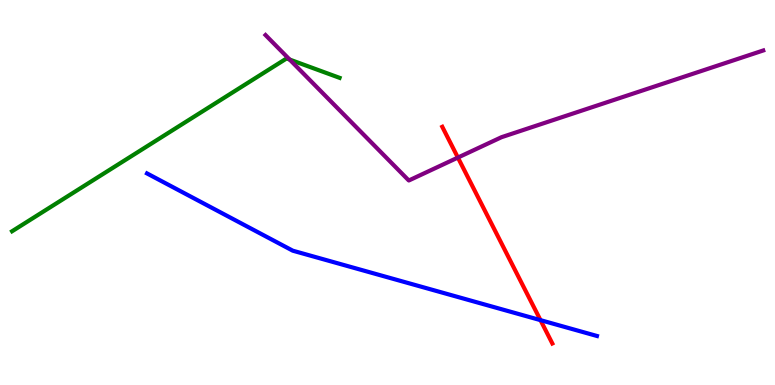[{'lines': ['blue', 'red'], 'intersections': [{'x': 6.97, 'y': 1.68}]}, {'lines': ['green', 'red'], 'intersections': []}, {'lines': ['purple', 'red'], 'intersections': [{'x': 5.91, 'y': 5.91}]}, {'lines': ['blue', 'green'], 'intersections': []}, {'lines': ['blue', 'purple'], 'intersections': []}, {'lines': ['green', 'purple'], 'intersections': [{'x': 3.74, 'y': 8.45}]}]